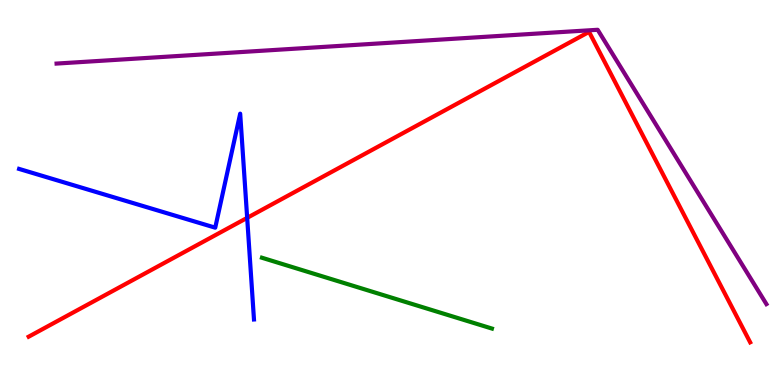[{'lines': ['blue', 'red'], 'intersections': [{'x': 3.19, 'y': 4.34}]}, {'lines': ['green', 'red'], 'intersections': []}, {'lines': ['purple', 'red'], 'intersections': []}, {'lines': ['blue', 'green'], 'intersections': []}, {'lines': ['blue', 'purple'], 'intersections': []}, {'lines': ['green', 'purple'], 'intersections': []}]